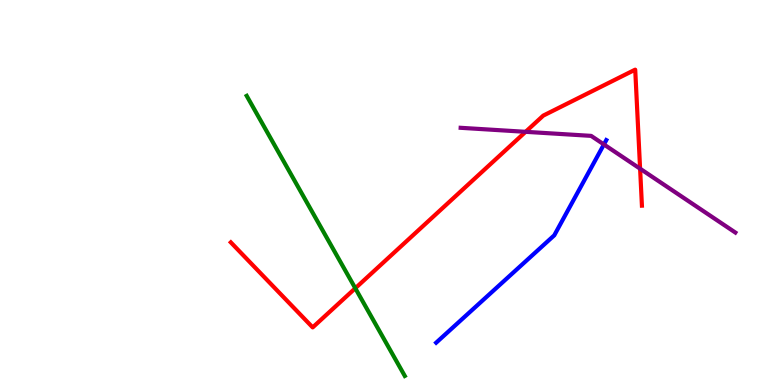[{'lines': ['blue', 'red'], 'intersections': []}, {'lines': ['green', 'red'], 'intersections': [{'x': 4.58, 'y': 2.51}]}, {'lines': ['purple', 'red'], 'intersections': [{'x': 6.78, 'y': 6.58}, {'x': 8.26, 'y': 5.62}]}, {'lines': ['blue', 'green'], 'intersections': []}, {'lines': ['blue', 'purple'], 'intersections': [{'x': 7.79, 'y': 6.25}]}, {'lines': ['green', 'purple'], 'intersections': []}]